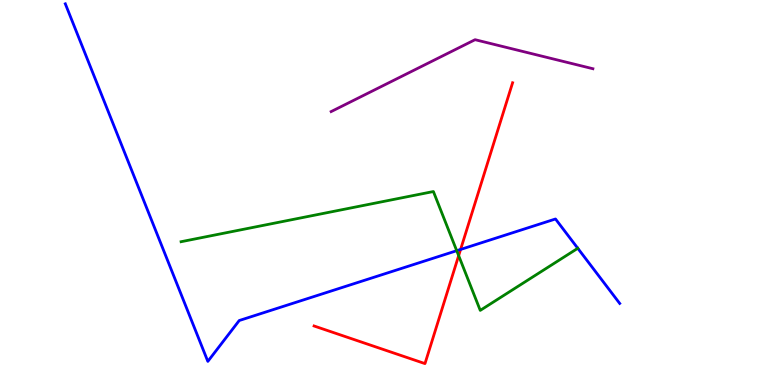[{'lines': ['blue', 'red'], 'intersections': [{'x': 5.94, 'y': 3.52}]}, {'lines': ['green', 'red'], 'intersections': [{'x': 5.92, 'y': 3.36}]}, {'lines': ['purple', 'red'], 'intersections': []}, {'lines': ['blue', 'green'], 'intersections': [{'x': 5.89, 'y': 3.49}]}, {'lines': ['blue', 'purple'], 'intersections': []}, {'lines': ['green', 'purple'], 'intersections': []}]